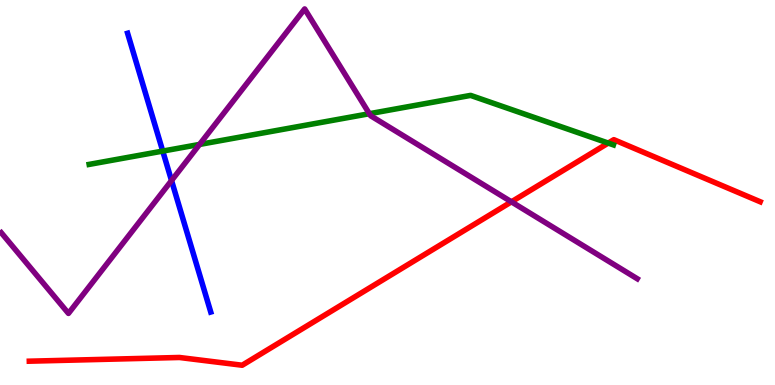[{'lines': ['blue', 'red'], 'intersections': []}, {'lines': ['green', 'red'], 'intersections': [{'x': 7.85, 'y': 6.28}]}, {'lines': ['purple', 'red'], 'intersections': [{'x': 6.6, 'y': 4.76}]}, {'lines': ['blue', 'green'], 'intersections': [{'x': 2.1, 'y': 6.08}]}, {'lines': ['blue', 'purple'], 'intersections': [{'x': 2.21, 'y': 5.31}]}, {'lines': ['green', 'purple'], 'intersections': [{'x': 2.57, 'y': 6.25}, {'x': 4.77, 'y': 7.05}]}]